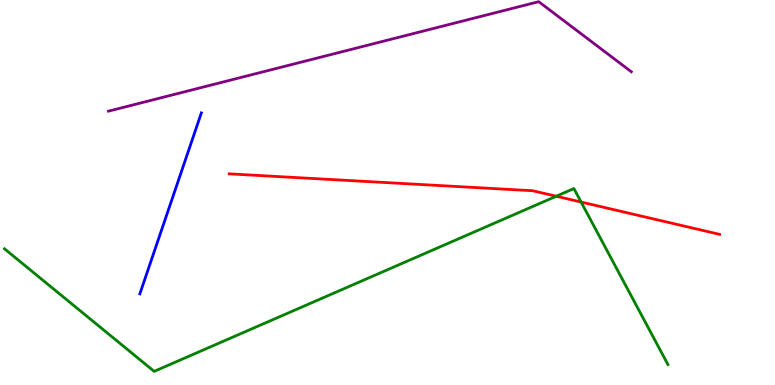[{'lines': ['blue', 'red'], 'intersections': []}, {'lines': ['green', 'red'], 'intersections': [{'x': 7.18, 'y': 4.9}, {'x': 7.5, 'y': 4.75}]}, {'lines': ['purple', 'red'], 'intersections': []}, {'lines': ['blue', 'green'], 'intersections': []}, {'lines': ['blue', 'purple'], 'intersections': []}, {'lines': ['green', 'purple'], 'intersections': []}]